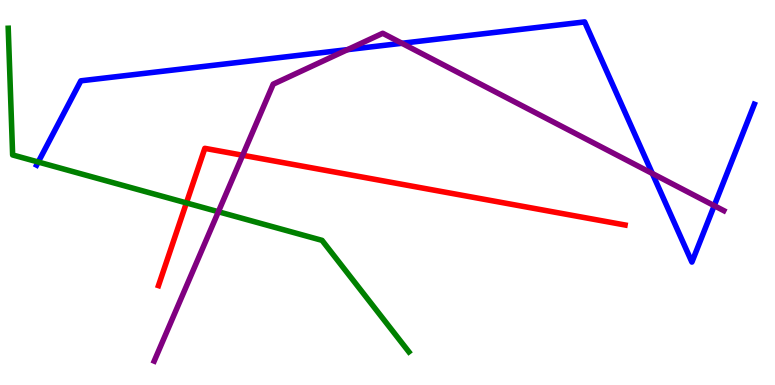[{'lines': ['blue', 'red'], 'intersections': []}, {'lines': ['green', 'red'], 'intersections': [{'x': 2.41, 'y': 4.73}]}, {'lines': ['purple', 'red'], 'intersections': [{'x': 3.13, 'y': 5.97}]}, {'lines': ['blue', 'green'], 'intersections': [{'x': 0.493, 'y': 5.79}]}, {'lines': ['blue', 'purple'], 'intersections': [{'x': 4.48, 'y': 8.71}, {'x': 5.19, 'y': 8.88}, {'x': 8.42, 'y': 5.49}, {'x': 9.22, 'y': 4.66}]}, {'lines': ['green', 'purple'], 'intersections': [{'x': 2.82, 'y': 4.5}]}]